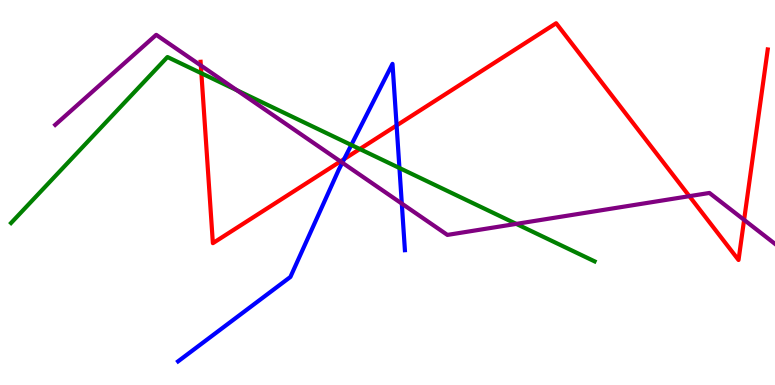[{'lines': ['blue', 'red'], 'intersections': [{'x': 4.44, 'y': 5.87}, {'x': 5.12, 'y': 6.74}]}, {'lines': ['green', 'red'], 'intersections': [{'x': 2.6, 'y': 8.1}, {'x': 4.64, 'y': 6.13}]}, {'lines': ['purple', 'red'], 'intersections': [{'x': 2.59, 'y': 8.3}, {'x': 4.39, 'y': 5.81}, {'x': 8.89, 'y': 4.9}, {'x': 9.6, 'y': 4.29}]}, {'lines': ['blue', 'green'], 'intersections': [{'x': 4.53, 'y': 6.23}, {'x': 5.15, 'y': 5.64}]}, {'lines': ['blue', 'purple'], 'intersections': [{'x': 4.42, 'y': 5.77}, {'x': 5.18, 'y': 4.71}]}, {'lines': ['green', 'purple'], 'intersections': [{'x': 3.06, 'y': 7.66}, {'x': 6.66, 'y': 4.18}]}]